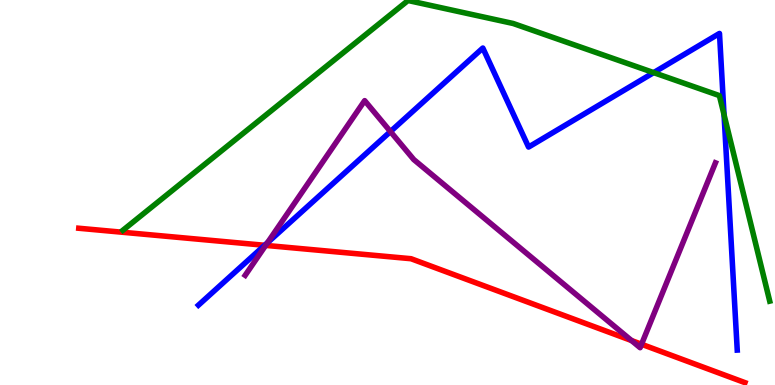[{'lines': ['blue', 'red'], 'intersections': [{'x': 3.41, 'y': 3.63}]}, {'lines': ['green', 'red'], 'intersections': []}, {'lines': ['purple', 'red'], 'intersections': [{'x': 3.43, 'y': 3.63}, {'x': 8.15, 'y': 1.15}, {'x': 8.28, 'y': 1.06}]}, {'lines': ['blue', 'green'], 'intersections': [{'x': 8.43, 'y': 8.11}, {'x': 9.34, 'y': 7.02}]}, {'lines': ['blue', 'purple'], 'intersections': [{'x': 3.45, 'y': 3.69}, {'x': 5.04, 'y': 6.58}]}, {'lines': ['green', 'purple'], 'intersections': []}]